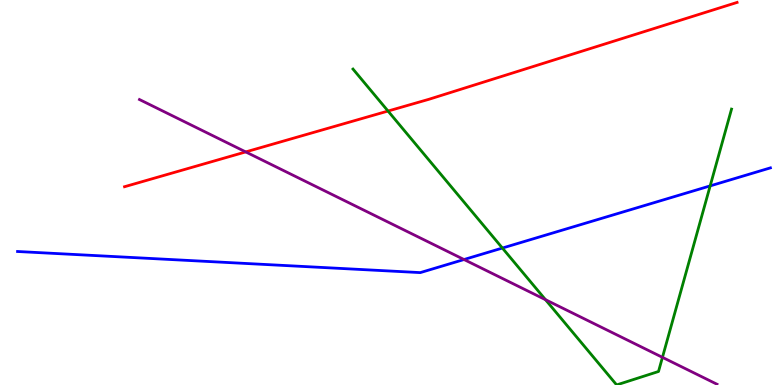[{'lines': ['blue', 'red'], 'intersections': []}, {'lines': ['green', 'red'], 'intersections': [{'x': 5.01, 'y': 7.12}]}, {'lines': ['purple', 'red'], 'intersections': [{'x': 3.17, 'y': 6.05}]}, {'lines': ['blue', 'green'], 'intersections': [{'x': 6.48, 'y': 3.56}, {'x': 9.16, 'y': 5.17}]}, {'lines': ['blue', 'purple'], 'intersections': [{'x': 5.99, 'y': 3.26}]}, {'lines': ['green', 'purple'], 'intersections': [{'x': 7.04, 'y': 2.22}, {'x': 8.55, 'y': 0.718}]}]